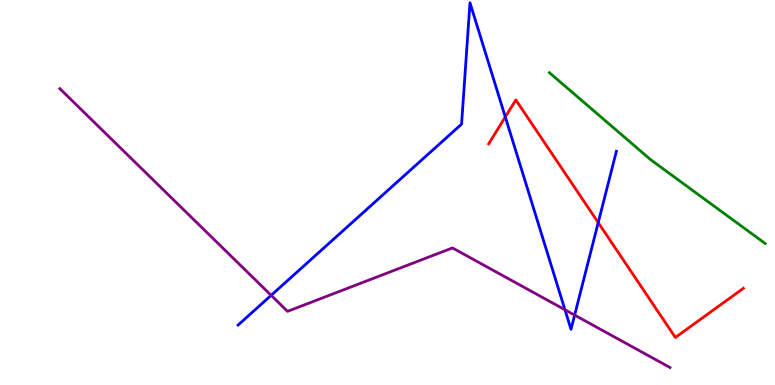[{'lines': ['blue', 'red'], 'intersections': [{'x': 6.52, 'y': 6.96}, {'x': 7.72, 'y': 4.22}]}, {'lines': ['green', 'red'], 'intersections': []}, {'lines': ['purple', 'red'], 'intersections': []}, {'lines': ['blue', 'green'], 'intersections': []}, {'lines': ['blue', 'purple'], 'intersections': [{'x': 3.5, 'y': 2.33}, {'x': 7.29, 'y': 1.95}, {'x': 7.41, 'y': 1.82}]}, {'lines': ['green', 'purple'], 'intersections': []}]